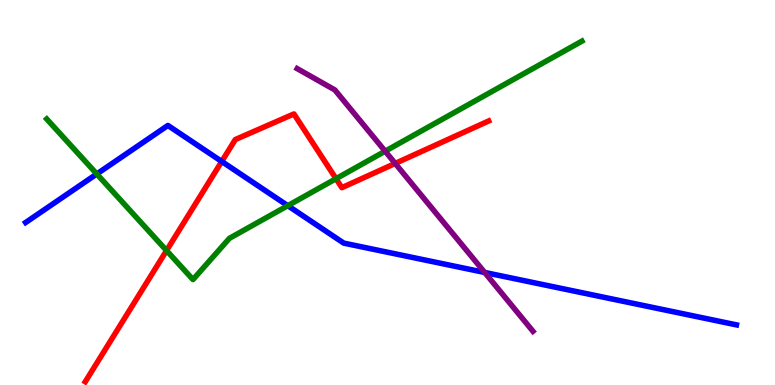[{'lines': ['blue', 'red'], 'intersections': [{'x': 2.86, 'y': 5.81}]}, {'lines': ['green', 'red'], 'intersections': [{'x': 2.15, 'y': 3.49}, {'x': 4.34, 'y': 5.36}]}, {'lines': ['purple', 'red'], 'intersections': [{'x': 5.1, 'y': 5.75}]}, {'lines': ['blue', 'green'], 'intersections': [{'x': 1.25, 'y': 5.48}, {'x': 3.71, 'y': 4.66}]}, {'lines': ['blue', 'purple'], 'intersections': [{'x': 6.25, 'y': 2.92}]}, {'lines': ['green', 'purple'], 'intersections': [{'x': 4.97, 'y': 6.07}]}]